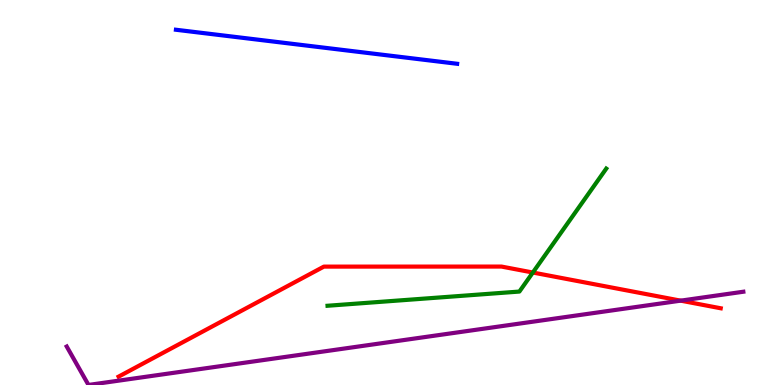[{'lines': ['blue', 'red'], 'intersections': []}, {'lines': ['green', 'red'], 'intersections': [{'x': 6.88, 'y': 2.92}]}, {'lines': ['purple', 'red'], 'intersections': [{'x': 8.78, 'y': 2.19}]}, {'lines': ['blue', 'green'], 'intersections': []}, {'lines': ['blue', 'purple'], 'intersections': []}, {'lines': ['green', 'purple'], 'intersections': []}]